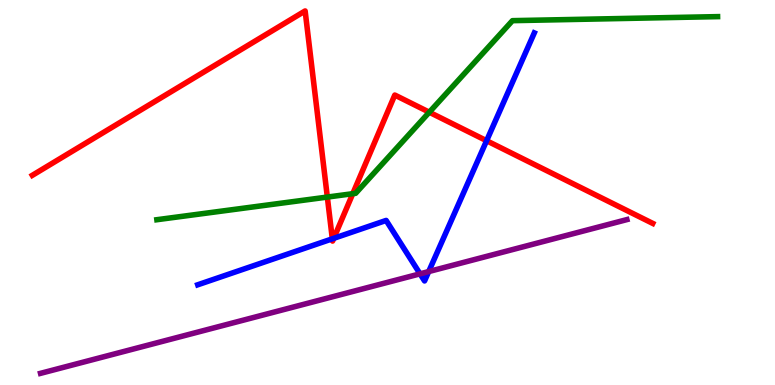[{'lines': ['blue', 'red'], 'intersections': [{'x': 4.29, 'y': 3.8}, {'x': 4.31, 'y': 3.81}, {'x': 6.28, 'y': 6.34}]}, {'lines': ['green', 'red'], 'intersections': [{'x': 4.22, 'y': 4.88}, {'x': 4.55, 'y': 4.97}, {'x': 5.54, 'y': 7.09}]}, {'lines': ['purple', 'red'], 'intersections': []}, {'lines': ['blue', 'green'], 'intersections': []}, {'lines': ['blue', 'purple'], 'intersections': [{'x': 5.42, 'y': 2.89}, {'x': 5.53, 'y': 2.95}]}, {'lines': ['green', 'purple'], 'intersections': []}]